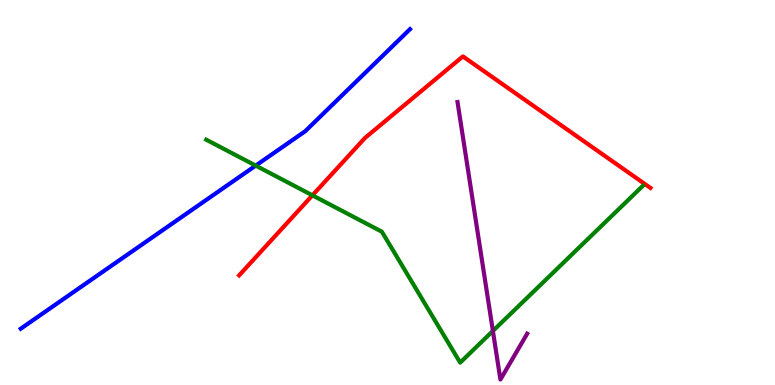[{'lines': ['blue', 'red'], 'intersections': []}, {'lines': ['green', 'red'], 'intersections': [{'x': 4.03, 'y': 4.93}]}, {'lines': ['purple', 'red'], 'intersections': []}, {'lines': ['blue', 'green'], 'intersections': [{'x': 3.3, 'y': 5.7}]}, {'lines': ['blue', 'purple'], 'intersections': []}, {'lines': ['green', 'purple'], 'intersections': [{'x': 6.36, 'y': 1.4}]}]